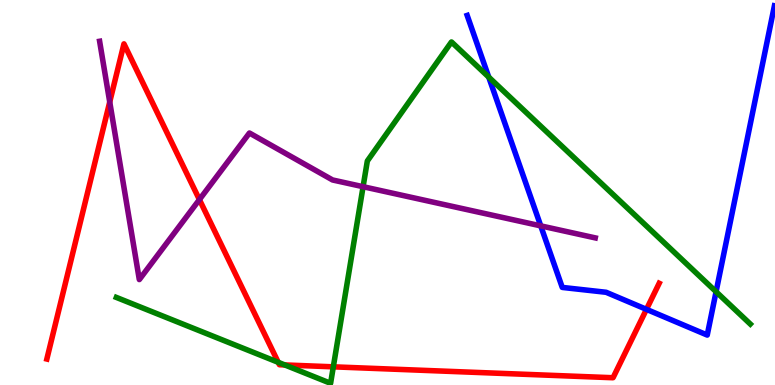[{'lines': ['blue', 'red'], 'intersections': [{'x': 8.34, 'y': 1.96}]}, {'lines': ['green', 'red'], 'intersections': [{'x': 3.59, 'y': 0.589}, {'x': 3.67, 'y': 0.521}, {'x': 4.3, 'y': 0.472}]}, {'lines': ['purple', 'red'], 'intersections': [{'x': 1.42, 'y': 7.35}, {'x': 2.57, 'y': 4.82}]}, {'lines': ['blue', 'green'], 'intersections': [{'x': 6.31, 'y': 8.0}, {'x': 9.24, 'y': 2.42}]}, {'lines': ['blue', 'purple'], 'intersections': [{'x': 6.98, 'y': 4.13}]}, {'lines': ['green', 'purple'], 'intersections': [{'x': 4.68, 'y': 5.15}]}]